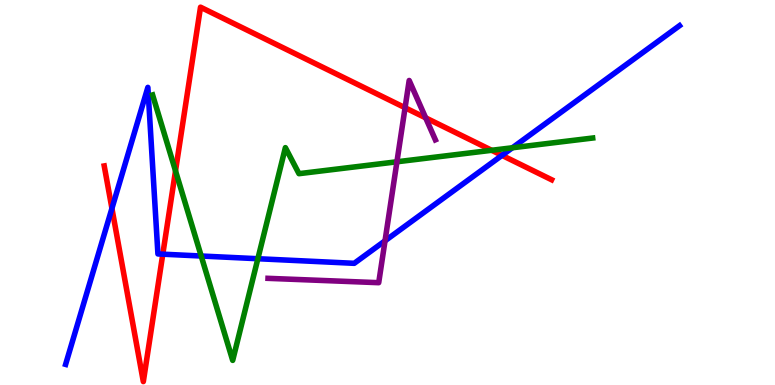[{'lines': ['blue', 'red'], 'intersections': [{'x': 1.44, 'y': 4.59}, {'x': 2.1, 'y': 3.4}, {'x': 6.48, 'y': 5.96}]}, {'lines': ['green', 'red'], 'intersections': [{'x': 2.26, 'y': 5.56}, {'x': 6.34, 'y': 6.1}]}, {'lines': ['purple', 'red'], 'intersections': [{'x': 5.23, 'y': 7.2}, {'x': 5.49, 'y': 6.94}]}, {'lines': ['blue', 'green'], 'intersections': [{'x': 2.6, 'y': 3.35}, {'x': 3.33, 'y': 3.28}, {'x': 6.61, 'y': 6.16}]}, {'lines': ['blue', 'purple'], 'intersections': [{'x': 4.97, 'y': 3.75}]}, {'lines': ['green', 'purple'], 'intersections': [{'x': 5.12, 'y': 5.8}]}]